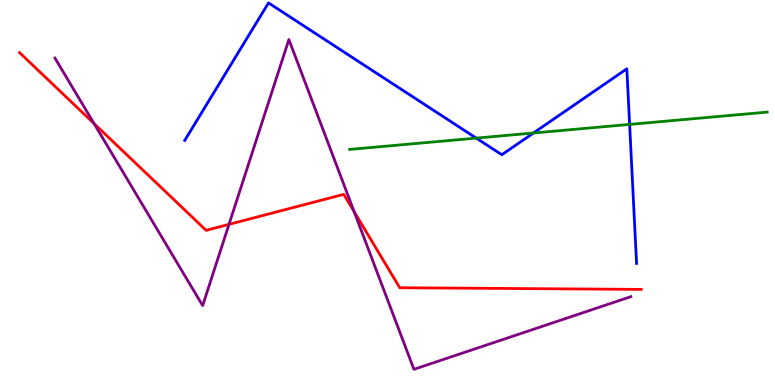[{'lines': ['blue', 'red'], 'intersections': []}, {'lines': ['green', 'red'], 'intersections': []}, {'lines': ['purple', 'red'], 'intersections': [{'x': 1.21, 'y': 6.79}, {'x': 2.95, 'y': 4.17}, {'x': 4.57, 'y': 4.5}]}, {'lines': ['blue', 'green'], 'intersections': [{'x': 6.15, 'y': 6.41}, {'x': 6.88, 'y': 6.55}, {'x': 8.12, 'y': 6.77}]}, {'lines': ['blue', 'purple'], 'intersections': []}, {'lines': ['green', 'purple'], 'intersections': []}]